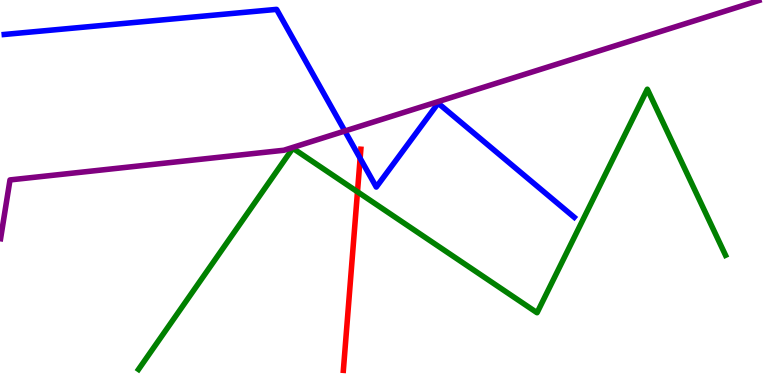[{'lines': ['blue', 'red'], 'intersections': [{'x': 4.65, 'y': 5.89}]}, {'lines': ['green', 'red'], 'intersections': [{'x': 4.61, 'y': 5.02}]}, {'lines': ['purple', 'red'], 'intersections': []}, {'lines': ['blue', 'green'], 'intersections': []}, {'lines': ['blue', 'purple'], 'intersections': [{'x': 4.45, 'y': 6.6}]}, {'lines': ['green', 'purple'], 'intersections': []}]